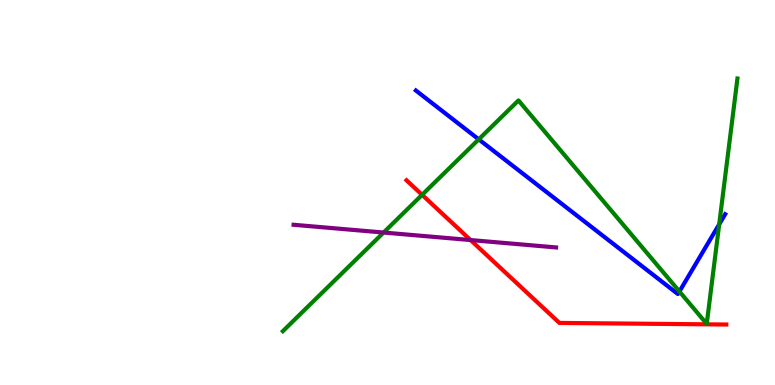[{'lines': ['blue', 'red'], 'intersections': []}, {'lines': ['green', 'red'], 'intersections': [{'x': 5.45, 'y': 4.94}]}, {'lines': ['purple', 'red'], 'intersections': [{'x': 6.07, 'y': 3.76}]}, {'lines': ['blue', 'green'], 'intersections': [{'x': 6.18, 'y': 6.38}, {'x': 8.77, 'y': 2.43}, {'x': 9.28, 'y': 4.17}]}, {'lines': ['blue', 'purple'], 'intersections': []}, {'lines': ['green', 'purple'], 'intersections': [{'x': 4.95, 'y': 3.96}]}]